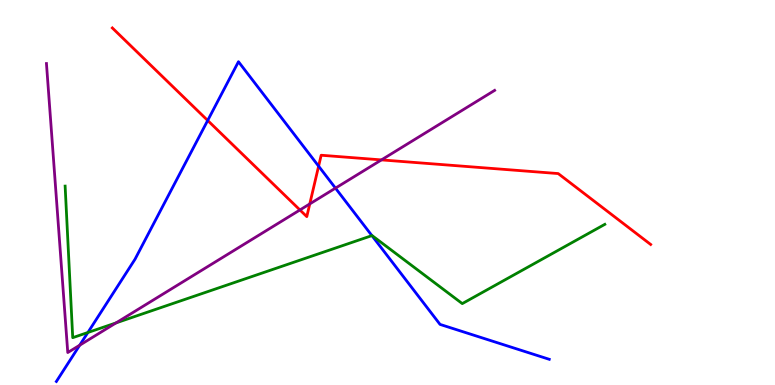[{'lines': ['blue', 'red'], 'intersections': [{'x': 2.68, 'y': 6.87}, {'x': 4.11, 'y': 5.68}]}, {'lines': ['green', 'red'], 'intersections': []}, {'lines': ['purple', 'red'], 'intersections': [{'x': 3.87, 'y': 4.55}, {'x': 4.0, 'y': 4.7}, {'x': 4.92, 'y': 5.85}]}, {'lines': ['blue', 'green'], 'intersections': [{'x': 1.13, 'y': 1.36}, {'x': 4.8, 'y': 3.88}]}, {'lines': ['blue', 'purple'], 'intersections': [{'x': 1.03, 'y': 1.03}, {'x': 4.33, 'y': 5.11}]}, {'lines': ['green', 'purple'], 'intersections': [{'x': 1.5, 'y': 1.61}]}]